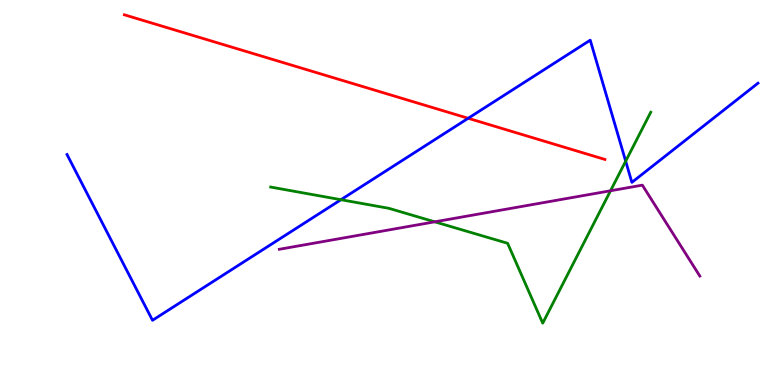[{'lines': ['blue', 'red'], 'intersections': [{'x': 6.04, 'y': 6.93}]}, {'lines': ['green', 'red'], 'intersections': []}, {'lines': ['purple', 'red'], 'intersections': []}, {'lines': ['blue', 'green'], 'intersections': [{'x': 4.4, 'y': 4.81}, {'x': 8.07, 'y': 5.81}]}, {'lines': ['blue', 'purple'], 'intersections': []}, {'lines': ['green', 'purple'], 'intersections': [{'x': 5.61, 'y': 4.24}, {'x': 7.88, 'y': 5.05}]}]